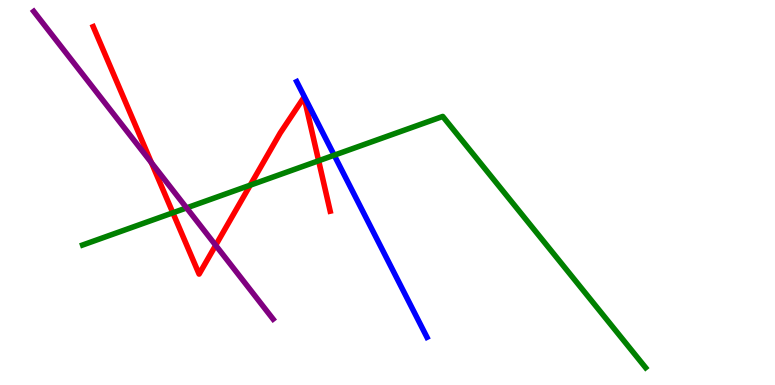[{'lines': ['blue', 'red'], 'intersections': []}, {'lines': ['green', 'red'], 'intersections': [{'x': 2.23, 'y': 4.47}, {'x': 3.23, 'y': 5.19}, {'x': 4.11, 'y': 5.82}]}, {'lines': ['purple', 'red'], 'intersections': [{'x': 1.95, 'y': 5.77}, {'x': 2.78, 'y': 3.63}]}, {'lines': ['blue', 'green'], 'intersections': [{'x': 4.31, 'y': 5.97}]}, {'lines': ['blue', 'purple'], 'intersections': []}, {'lines': ['green', 'purple'], 'intersections': [{'x': 2.41, 'y': 4.6}]}]